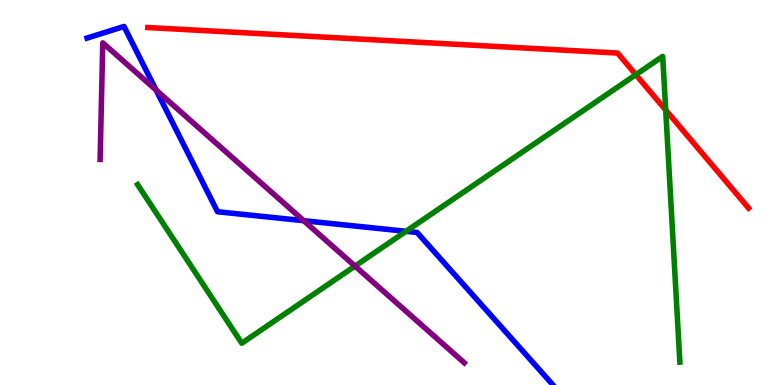[{'lines': ['blue', 'red'], 'intersections': []}, {'lines': ['green', 'red'], 'intersections': [{'x': 8.2, 'y': 8.06}, {'x': 8.59, 'y': 7.14}]}, {'lines': ['purple', 'red'], 'intersections': []}, {'lines': ['blue', 'green'], 'intersections': [{'x': 5.24, 'y': 3.99}]}, {'lines': ['blue', 'purple'], 'intersections': [{'x': 2.01, 'y': 7.66}, {'x': 3.92, 'y': 4.27}]}, {'lines': ['green', 'purple'], 'intersections': [{'x': 4.58, 'y': 3.09}]}]